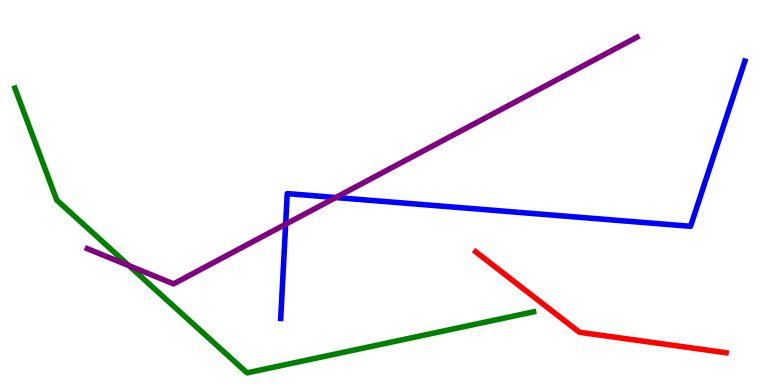[{'lines': ['blue', 'red'], 'intersections': []}, {'lines': ['green', 'red'], 'intersections': []}, {'lines': ['purple', 'red'], 'intersections': []}, {'lines': ['blue', 'green'], 'intersections': []}, {'lines': ['blue', 'purple'], 'intersections': [{'x': 3.69, 'y': 4.18}, {'x': 4.33, 'y': 4.87}]}, {'lines': ['green', 'purple'], 'intersections': [{'x': 1.66, 'y': 3.1}]}]